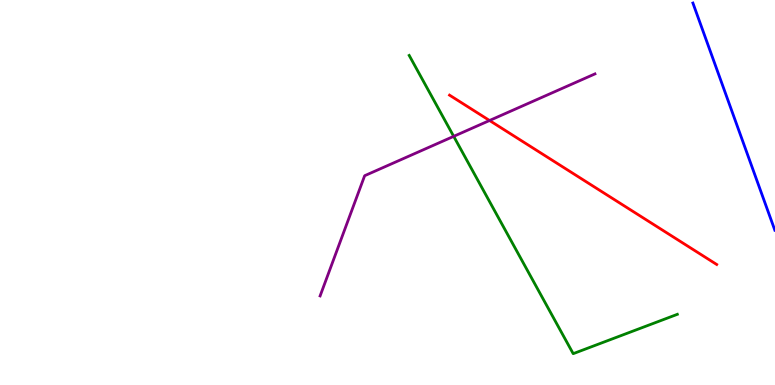[{'lines': ['blue', 'red'], 'intersections': []}, {'lines': ['green', 'red'], 'intersections': []}, {'lines': ['purple', 'red'], 'intersections': [{'x': 6.32, 'y': 6.87}]}, {'lines': ['blue', 'green'], 'intersections': []}, {'lines': ['blue', 'purple'], 'intersections': []}, {'lines': ['green', 'purple'], 'intersections': [{'x': 5.85, 'y': 6.46}]}]